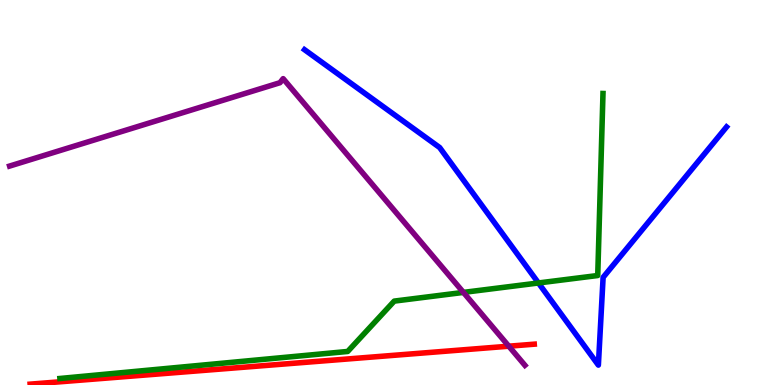[{'lines': ['blue', 'red'], 'intersections': []}, {'lines': ['green', 'red'], 'intersections': []}, {'lines': ['purple', 'red'], 'intersections': [{'x': 6.57, 'y': 1.01}]}, {'lines': ['blue', 'green'], 'intersections': [{'x': 6.95, 'y': 2.65}]}, {'lines': ['blue', 'purple'], 'intersections': []}, {'lines': ['green', 'purple'], 'intersections': [{'x': 5.98, 'y': 2.41}]}]